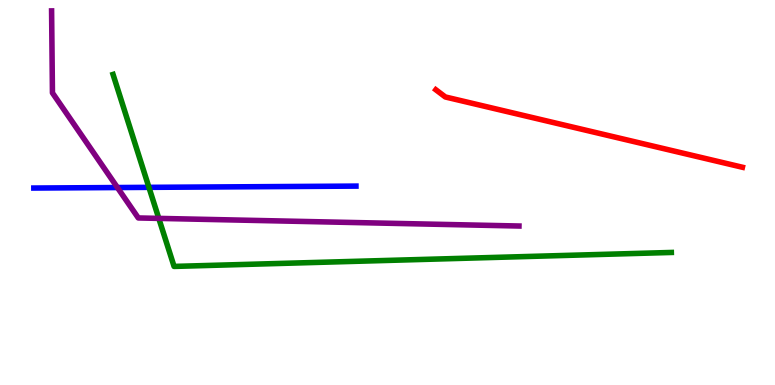[{'lines': ['blue', 'red'], 'intersections': []}, {'lines': ['green', 'red'], 'intersections': []}, {'lines': ['purple', 'red'], 'intersections': []}, {'lines': ['blue', 'green'], 'intersections': [{'x': 1.92, 'y': 5.13}]}, {'lines': ['blue', 'purple'], 'intersections': [{'x': 1.52, 'y': 5.13}]}, {'lines': ['green', 'purple'], 'intersections': [{'x': 2.05, 'y': 4.33}]}]